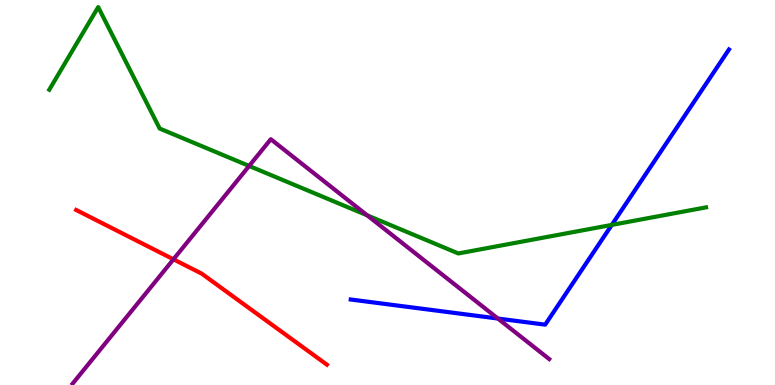[{'lines': ['blue', 'red'], 'intersections': []}, {'lines': ['green', 'red'], 'intersections': []}, {'lines': ['purple', 'red'], 'intersections': [{'x': 2.24, 'y': 3.26}]}, {'lines': ['blue', 'green'], 'intersections': [{'x': 7.89, 'y': 4.16}]}, {'lines': ['blue', 'purple'], 'intersections': [{'x': 6.42, 'y': 1.73}]}, {'lines': ['green', 'purple'], 'intersections': [{'x': 3.21, 'y': 5.69}, {'x': 4.74, 'y': 4.41}]}]